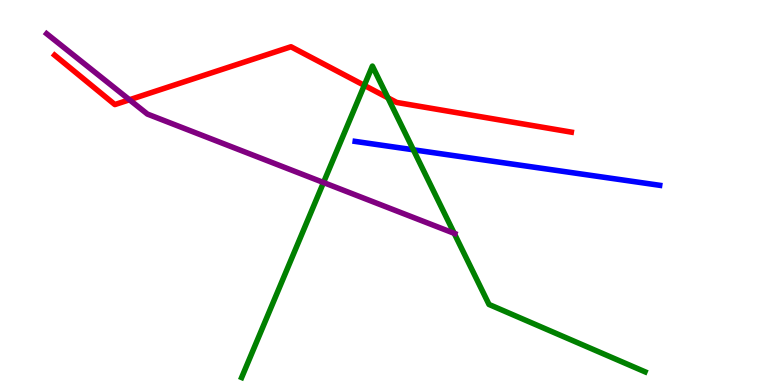[{'lines': ['blue', 'red'], 'intersections': []}, {'lines': ['green', 'red'], 'intersections': [{'x': 4.7, 'y': 7.78}, {'x': 5.01, 'y': 7.46}]}, {'lines': ['purple', 'red'], 'intersections': [{'x': 1.67, 'y': 7.41}]}, {'lines': ['blue', 'green'], 'intersections': [{'x': 5.33, 'y': 6.11}]}, {'lines': ['blue', 'purple'], 'intersections': []}, {'lines': ['green', 'purple'], 'intersections': [{'x': 4.17, 'y': 5.26}, {'x': 5.86, 'y': 3.94}]}]